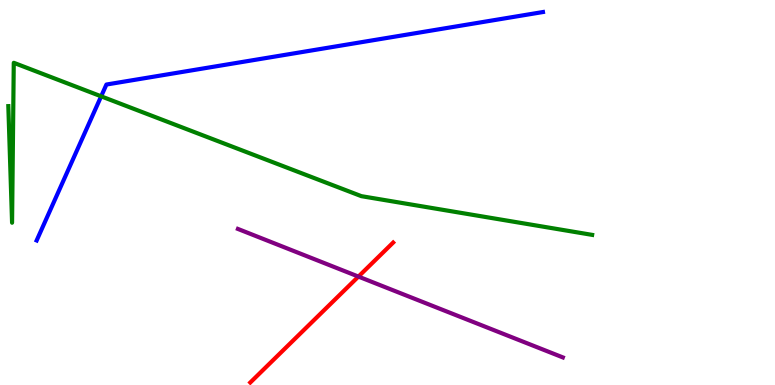[{'lines': ['blue', 'red'], 'intersections': []}, {'lines': ['green', 'red'], 'intersections': []}, {'lines': ['purple', 'red'], 'intersections': [{'x': 4.62, 'y': 2.82}]}, {'lines': ['blue', 'green'], 'intersections': [{'x': 1.31, 'y': 7.5}]}, {'lines': ['blue', 'purple'], 'intersections': []}, {'lines': ['green', 'purple'], 'intersections': []}]